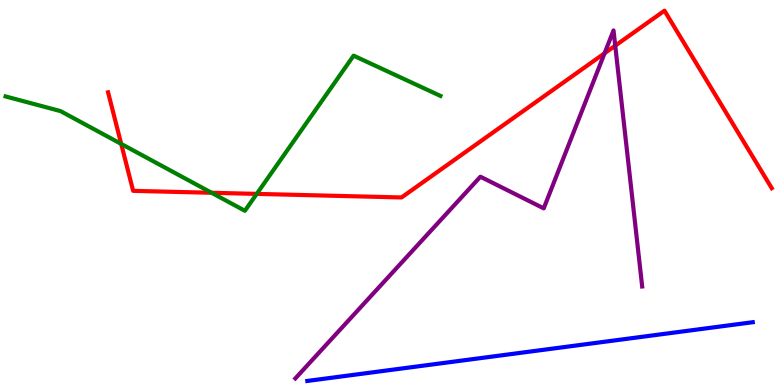[{'lines': ['blue', 'red'], 'intersections': []}, {'lines': ['green', 'red'], 'intersections': [{'x': 1.56, 'y': 6.26}, {'x': 2.73, 'y': 4.99}, {'x': 3.31, 'y': 4.96}]}, {'lines': ['purple', 'red'], 'intersections': [{'x': 7.8, 'y': 8.62}, {'x': 7.94, 'y': 8.81}]}, {'lines': ['blue', 'green'], 'intersections': []}, {'lines': ['blue', 'purple'], 'intersections': []}, {'lines': ['green', 'purple'], 'intersections': []}]